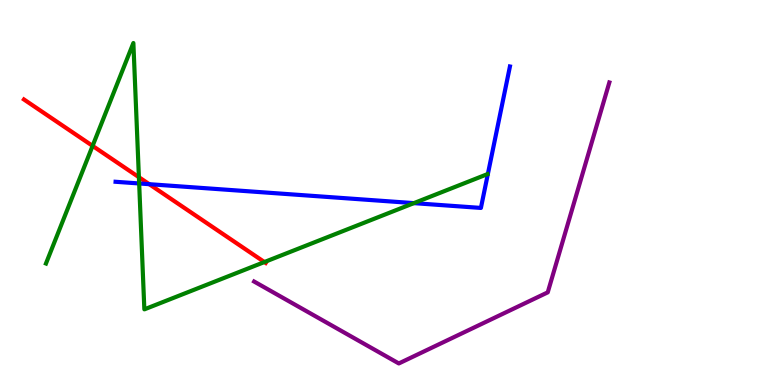[{'lines': ['blue', 'red'], 'intersections': [{'x': 1.93, 'y': 5.22}]}, {'lines': ['green', 'red'], 'intersections': [{'x': 1.19, 'y': 6.21}, {'x': 1.79, 'y': 5.4}, {'x': 3.41, 'y': 3.19}]}, {'lines': ['purple', 'red'], 'intersections': []}, {'lines': ['blue', 'green'], 'intersections': [{'x': 1.8, 'y': 5.23}, {'x': 5.34, 'y': 4.72}]}, {'lines': ['blue', 'purple'], 'intersections': []}, {'lines': ['green', 'purple'], 'intersections': []}]